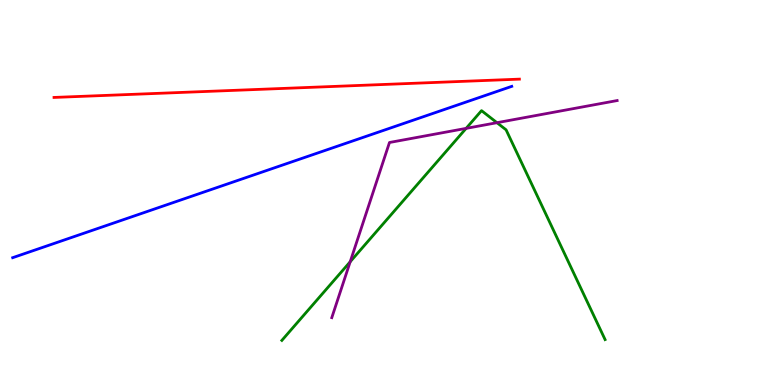[{'lines': ['blue', 'red'], 'intersections': []}, {'lines': ['green', 'red'], 'intersections': []}, {'lines': ['purple', 'red'], 'intersections': []}, {'lines': ['blue', 'green'], 'intersections': []}, {'lines': ['blue', 'purple'], 'intersections': []}, {'lines': ['green', 'purple'], 'intersections': [{'x': 4.52, 'y': 3.2}, {'x': 6.01, 'y': 6.67}, {'x': 6.41, 'y': 6.81}]}]